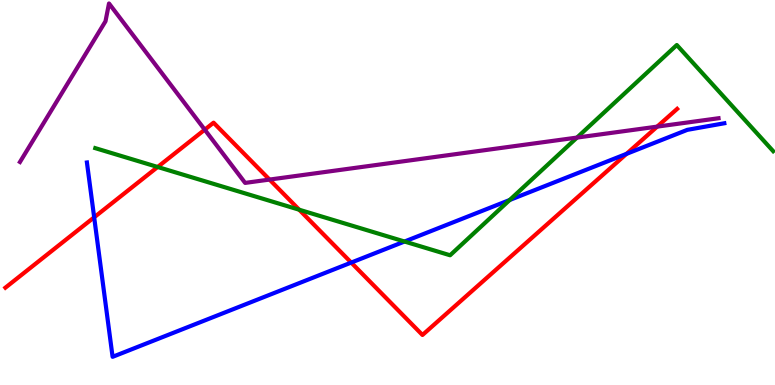[{'lines': ['blue', 'red'], 'intersections': [{'x': 1.22, 'y': 4.36}, {'x': 4.53, 'y': 3.18}, {'x': 8.08, 'y': 6.0}]}, {'lines': ['green', 'red'], 'intersections': [{'x': 2.03, 'y': 5.66}, {'x': 3.86, 'y': 4.55}]}, {'lines': ['purple', 'red'], 'intersections': [{'x': 2.64, 'y': 6.63}, {'x': 3.48, 'y': 5.34}, {'x': 8.48, 'y': 6.71}]}, {'lines': ['blue', 'green'], 'intersections': [{'x': 5.22, 'y': 3.73}, {'x': 6.58, 'y': 4.81}]}, {'lines': ['blue', 'purple'], 'intersections': []}, {'lines': ['green', 'purple'], 'intersections': [{'x': 7.45, 'y': 6.43}]}]